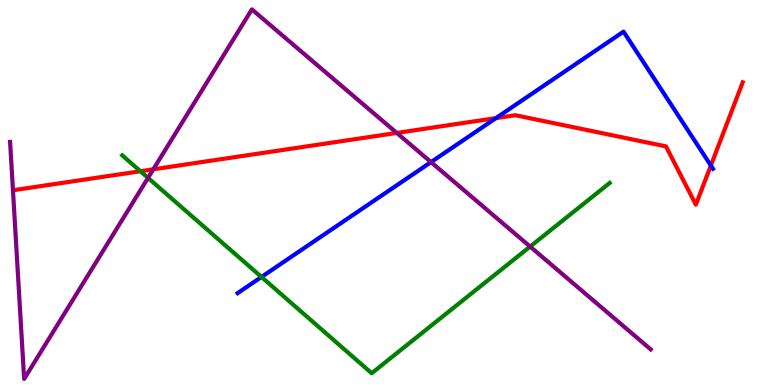[{'lines': ['blue', 'red'], 'intersections': [{'x': 6.4, 'y': 6.93}, {'x': 9.17, 'y': 5.7}]}, {'lines': ['green', 'red'], 'intersections': [{'x': 1.81, 'y': 5.55}]}, {'lines': ['purple', 'red'], 'intersections': [{'x': 1.98, 'y': 5.6}, {'x': 5.12, 'y': 6.55}]}, {'lines': ['blue', 'green'], 'intersections': [{'x': 3.37, 'y': 2.81}]}, {'lines': ['blue', 'purple'], 'intersections': [{'x': 5.56, 'y': 5.79}]}, {'lines': ['green', 'purple'], 'intersections': [{'x': 1.91, 'y': 5.38}, {'x': 6.84, 'y': 3.6}]}]